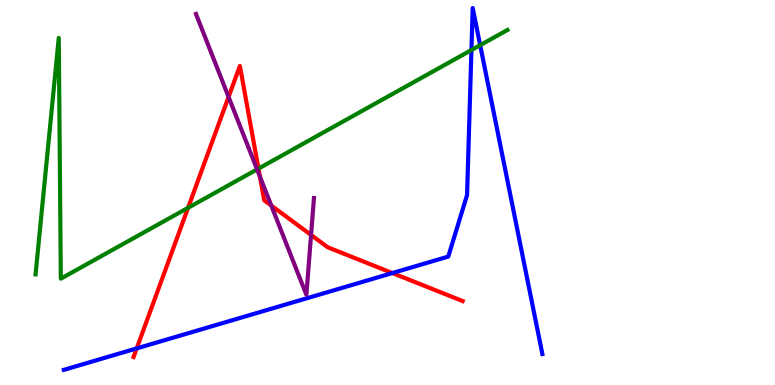[{'lines': ['blue', 'red'], 'intersections': [{'x': 1.76, 'y': 0.951}, {'x': 5.06, 'y': 2.91}]}, {'lines': ['green', 'red'], 'intersections': [{'x': 2.43, 'y': 4.6}, {'x': 3.34, 'y': 5.62}]}, {'lines': ['purple', 'red'], 'intersections': [{'x': 2.95, 'y': 7.48}, {'x': 3.35, 'y': 5.41}, {'x': 3.5, 'y': 4.66}, {'x': 4.01, 'y': 3.9}]}, {'lines': ['blue', 'green'], 'intersections': [{'x': 6.08, 'y': 8.7}, {'x': 6.2, 'y': 8.83}]}, {'lines': ['blue', 'purple'], 'intersections': []}, {'lines': ['green', 'purple'], 'intersections': [{'x': 3.32, 'y': 5.6}]}]